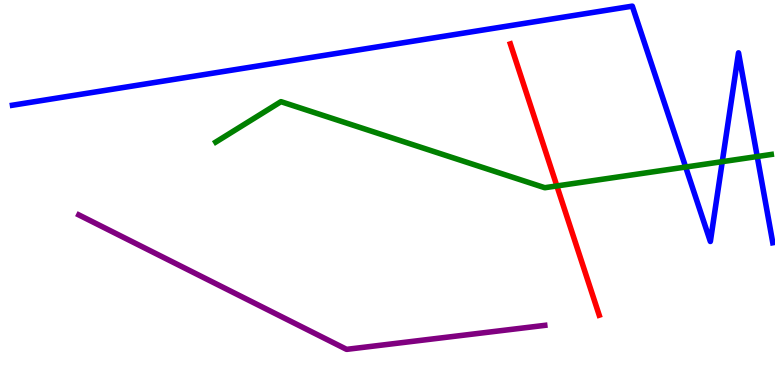[{'lines': ['blue', 'red'], 'intersections': []}, {'lines': ['green', 'red'], 'intersections': [{'x': 7.19, 'y': 5.17}]}, {'lines': ['purple', 'red'], 'intersections': []}, {'lines': ['blue', 'green'], 'intersections': [{'x': 8.85, 'y': 5.66}, {'x': 9.32, 'y': 5.8}, {'x': 9.77, 'y': 5.93}]}, {'lines': ['blue', 'purple'], 'intersections': []}, {'lines': ['green', 'purple'], 'intersections': []}]